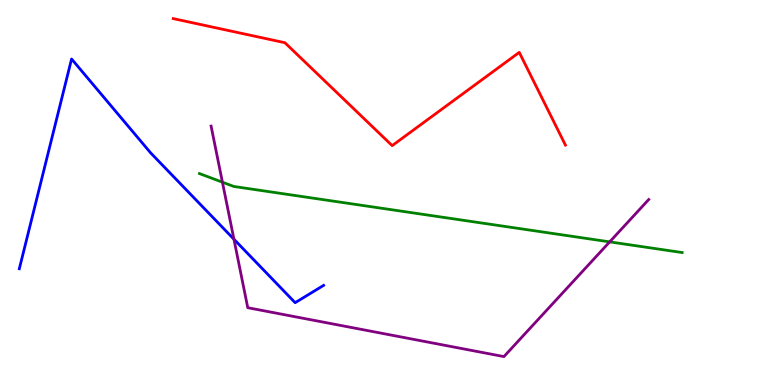[{'lines': ['blue', 'red'], 'intersections': []}, {'lines': ['green', 'red'], 'intersections': []}, {'lines': ['purple', 'red'], 'intersections': []}, {'lines': ['blue', 'green'], 'intersections': []}, {'lines': ['blue', 'purple'], 'intersections': [{'x': 3.02, 'y': 3.79}]}, {'lines': ['green', 'purple'], 'intersections': [{'x': 2.87, 'y': 5.27}, {'x': 7.87, 'y': 3.72}]}]